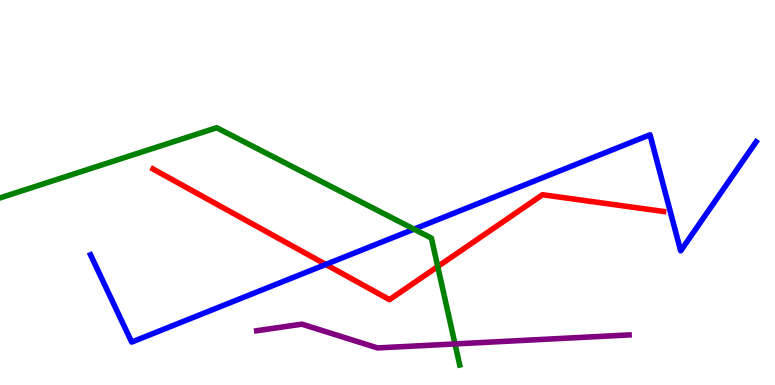[{'lines': ['blue', 'red'], 'intersections': [{'x': 4.2, 'y': 3.13}]}, {'lines': ['green', 'red'], 'intersections': [{'x': 5.65, 'y': 3.08}]}, {'lines': ['purple', 'red'], 'intersections': []}, {'lines': ['blue', 'green'], 'intersections': [{'x': 5.34, 'y': 4.05}]}, {'lines': ['blue', 'purple'], 'intersections': []}, {'lines': ['green', 'purple'], 'intersections': [{'x': 5.87, 'y': 1.07}]}]